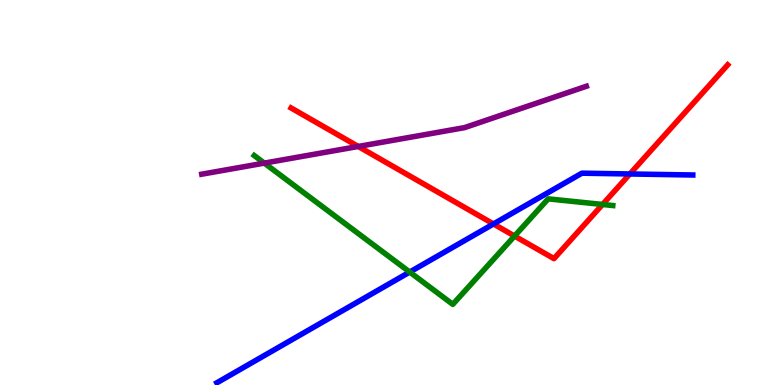[{'lines': ['blue', 'red'], 'intersections': [{'x': 6.37, 'y': 4.18}, {'x': 8.13, 'y': 5.48}]}, {'lines': ['green', 'red'], 'intersections': [{'x': 6.64, 'y': 3.87}, {'x': 7.77, 'y': 4.69}]}, {'lines': ['purple', 'red'], 'intersections': [{'x': 4.62, 'y': 6.2}]}, {'lines': ['blue', 'green'], 'intersections': [{'x': 5.29, 'y': 2.93}]}, {'lines': ['blue', 'purple'], 'intersections': []}, {'lines': ['green', 'purple'], 'intersections': [{'x': 3.41, 'y': 5.76}]}]